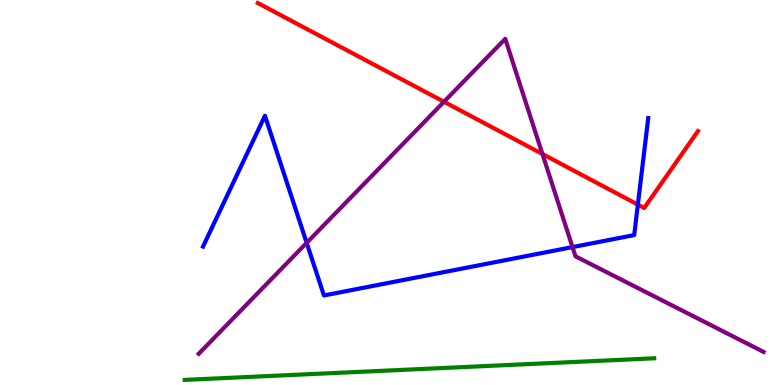[{'lines': ['blue', 'red'], 'intersections': [{'x': 8.23, 'y': 4.69}]}, {'lines': ['green', 'red'], 'intersections': []}, {'lines': ['purple', 'red'], 'intersections': [{'x': 5.73, 'y': 7.36}, {'x': 7.0, 'y': 6.0}]}, {'lines': ['blue', 'green'], 'intersections': []}, {'lines': ['blue', 'purple'], 'intersections': [{'x': 3.96, 'y': 3.69}, {'x': 7.39, 'y': 3.58}]}, {'lines': ['green', 'purple'], 'intersections': []}]